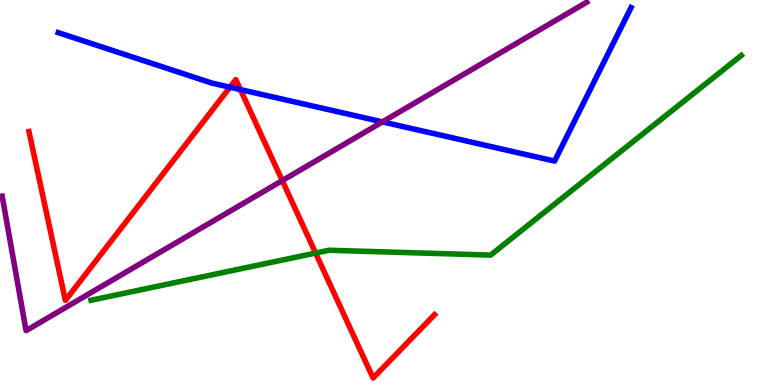[{'lines': ['blue', 'red'], 'intersections': [{'x': 2.97, 'y': 7.74}, {'x': 3.1, 'y': 7.67}]}, {'lines': ['green', 'red'], 'intersections': [{'x': 4.07, 'y': 3.43}]}, {'lines': ['purple', 'red'], 'intersections': [{'x': 3.64, 'y': 5.31}]}, {'lines': ['blue', 'green'], 'intersections': []}, {'lines': ['blue', 'purple'], 'intersections': [{'x': 4.93, 'y': 6.83}]}, {'lines': ['green', 'purple'], 'intersections': []}]